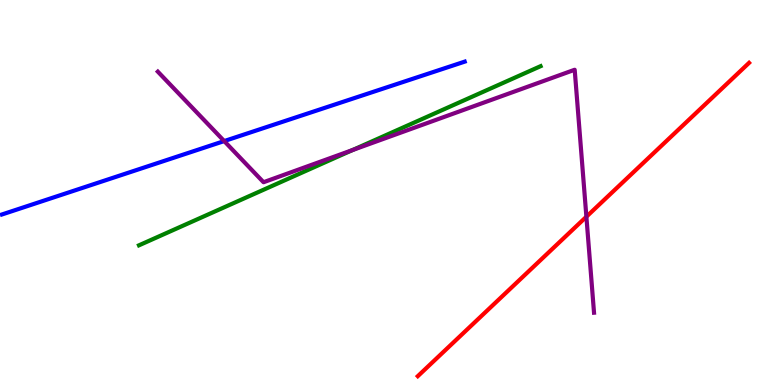[{'lines': ['blue', 'red'], 'intersections': []}, {'lines': ['green', 'red'], 'intersections': []}, {'lines': ['purple', 'red'], 'intersections': [{'x': 7.57, 'y': 4.37}]}, {'lines': ['blue', 'green'], 'intersections': []}, {'lines': ['blue', 'purple'], 'intersections': [{'x': 2.89, 'y': 6.34}]}, {'lines': ['green', 'purple'], 'intersections': [{'x': 4.55, 'y': 6.1}]}]